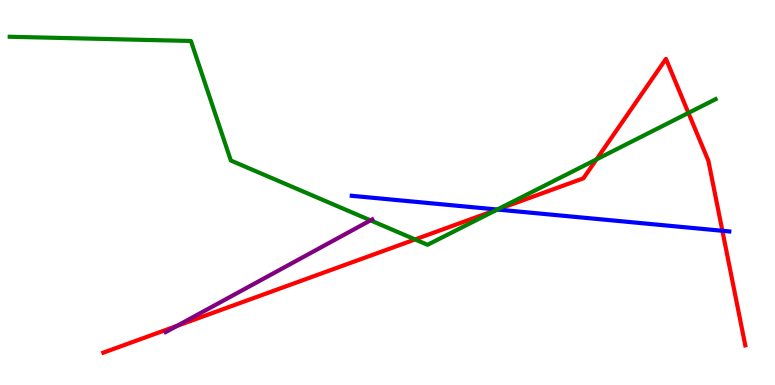[{'lines': ['blue', 'red'], 'intersections': [{'x': 6.42, 'y': 4.56}, {'x': 9.32, 'y': 4.01}]}, {'lines': ['green', 'red'], 'intersections': [{'x': 5.36, 'y': 3.78}, {'x': 6.41, 'y': 4.55}, {'x': 7.7, 'y': 5.86}, {'x': 8.88, 'y': 7.07}]}, {'lines': ['purple', 'red'], 'intersections': [{'x': 2.28, 'y': 1.53}]}, {'lines': ['blue', 'green'], 'intersections': [{'x': 6.42, 'y': 4.56}]}, {'lines': ['blue', 'purple'], 'intersections': []}, {'lines': ['green', 'purple'], 'intersections': [{'x': 4.78, 'y': 4.28}]}]